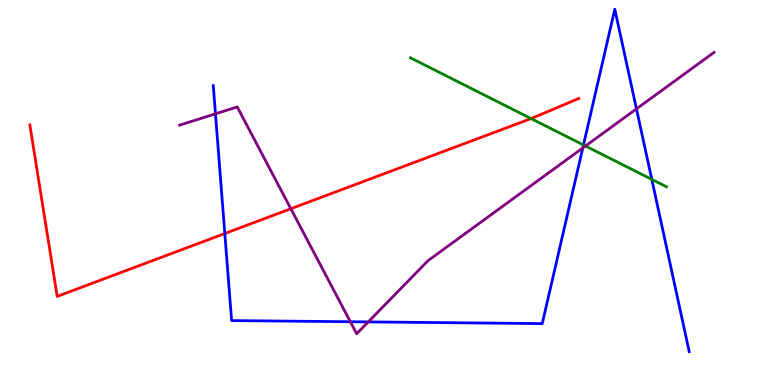[{'lines': ['blue', 'red'], 'intersections': [{'x': 2.9, 'y': 3.93}]}, {'lines': ['green', 'red'], 'intersections': [{'x': 6.85, 'y': 6.92}]}, {'lines': ['purple', 'red'], 'intersections': [{'x': 3.75, 'y': 4.58}]}, {'lines': ['blue', 'green'], 'intersections': [{'x': 7.53, 'y': 6.23}, {'x': 8.41, 'y': 5.34}]}, {'lines': ['blue', 'purple'], 'intersections': [{'x': 2.78, 'y': 7.04}, {'x': 4.52, 'y': 1.64}, {'x': 4.75, 'y': 1.64}, {'x': 7.52, 'y': 6.16}, {'x': 8.21, 'y': 7.17}]}, {'lines': ['green', 'purple'], 'intersections': [{'x': 7.55, 'y': 6.21}]}]